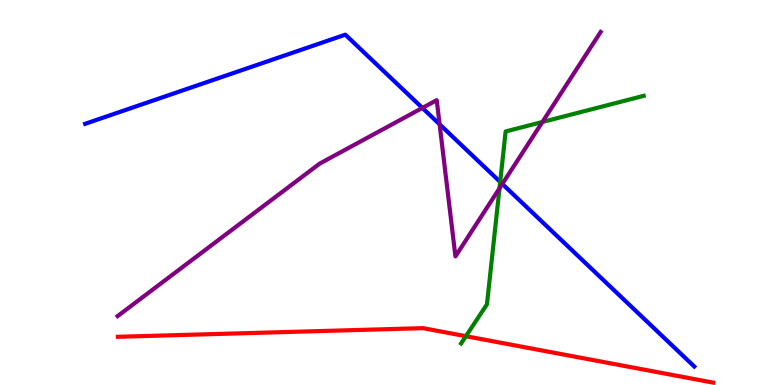[{'lines': ['blue', 'red'], 'intersections': []}, {'lines': ['green', 'red'], 'intersections': [{'x': 6.01, 'y': 1.27}]}, {'lines': ['purple', 'red'], 'intersections': []}, {'lines': ['blue', 'green'], 'intersections': [{'x': 6.45, 'y': 5.27}]}, {'lines': ['blue', 'purple'], 'intersections': [{'x': 5.45, 'y': 7.2}, {'x': 5.67, 'y': 6.77}, {'x': 6.48, 'y': 5.22}]}, {'lines': ['green', 'purple'], 'intersections': [{'x': 6.45, 'y': 5.11}, {'x': 7.0, 'y': 6.83}]}]